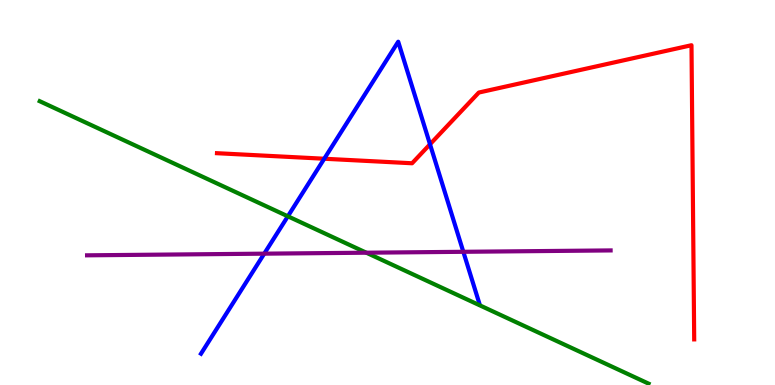[{'lines': ['blue', 'red'], 'intersections': [{'x': 4.18, 'y': 5.88}, {'x': 5.55, 'y': 6.25}]}, {'lines': ['green', 'red'], 'intersections': []}, {'lines': ['purple', 'red'], 'intersections': []}, {'lines': ['blue', 'green'], 'intersections': [{'x': 3.71, 'y': 4.38}]}, {'lines': ['blue', 'purple'], 'intersections': [{'x': 3.41, 'y': 3.41}, {'x': 5.98, 'y': 3.46}]}, {'lines': ['green', 'purple'], 'intersections': [{'x': 4.73, 'y': 3.44}]}]